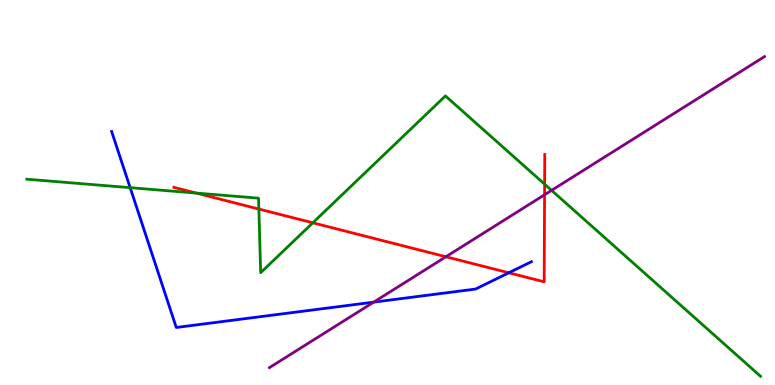[{'lines': ['blue', 'red'], 'intersections': [{'x': 6.57, 'y': 2.91}]}, {'lines': ['green', 'red'], 'intersections': [{'x': 2.53, 'y': 4.98}, {'x': 3.34, 'y': 4.57}, {'x': 4.04, 'y': 4.21}, {'x': 7.03, 'y': 5.22}]}, {'lines': ['purple', 'red'], 'intersections': [{'x': 5.75, 'y': 3.33}, {'x': 7.03, 'y': 4.94}]}, {'lines': ['blue', 'green'], 'intersections': [{'x': 1.68, 'y': 5.13}]}, {'lines': ['blue', 'purple'], 'intersections': [{'x': 4.82, 'y': 2.15}]}, {'lines': ['green', 'purple'], 'intersections': [{'x': 7.12, 'y': 5.06}]}]